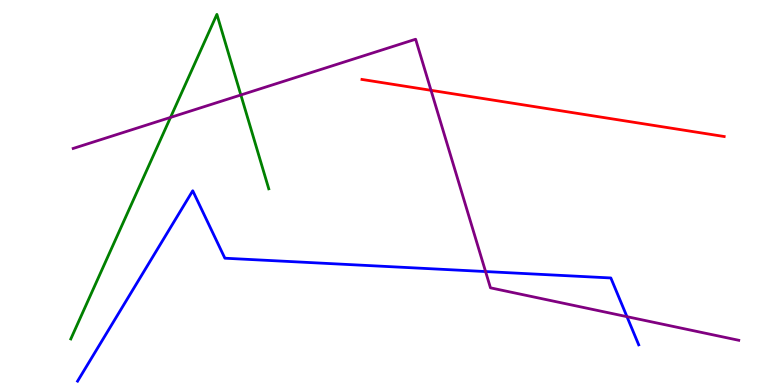[{'lines': ['blue', 'red'], 'intersections': []}, {'lines': ['green', 'red'], 'intersections': []}, {'lines': ['purple', 'red'], 'intersections': [{'x': 5.56, 'y': 7.65}]}, {'lines': ['blue', 'green'], 'intersections': []}, {'lines': ['blue', 'purple'], 'intersections': [{'x': 6.27, 'y': 2.95}, {'x': 8.09, 'y': 1.77}]}, {'lines': ['green', 'purple'], 'intersections': [{'x': 2.2, 'y': 6.95}, {'x': 3.11, 'y': 7.53}]}]